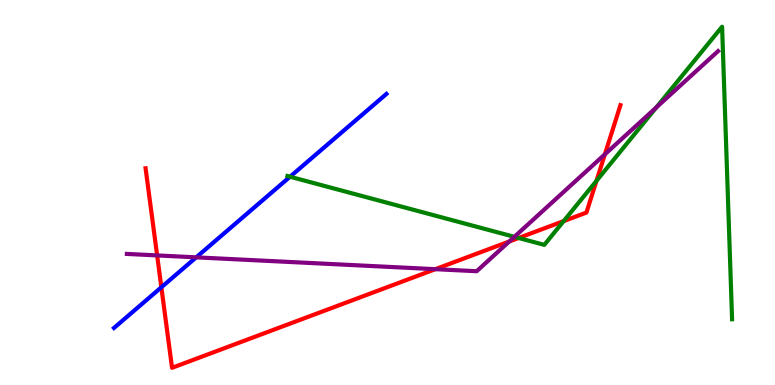[{'lines': ['blue', 'red'], 'intersections': [{'x': 2.08, 'y': 2.54}]}, {'lines': ['green', 'red'], 'intersections': [{'x': 6.69, 'y': 3.82}, {'x': 7.27, 'y': 4.26}, {'x': 7.7, 'y': 5.3}]}, {'lines': ['purple', 'red'], 'intersections': [{'x': 2.03, 'y': 3.37}, {'x': 5.62, 'y': 3.01}, {'x': 6.57, 'y': 3.73}, {'x': 7.8, 'y': 5.99}]}, {'lines': ['blue', 'green'], 'intersections': [{'x': 3.74, 'y': 5.41}]}, {'lines': ['blue', 'purple'], 'intersections': [{'x': 2.53, 'y': 3.32}]}, {'lines': ['green', 'purple'], 'intersections': [{'x': 6.64, 'y': 3.85}, {'x': 8.47, 'y': 7.21}]}]